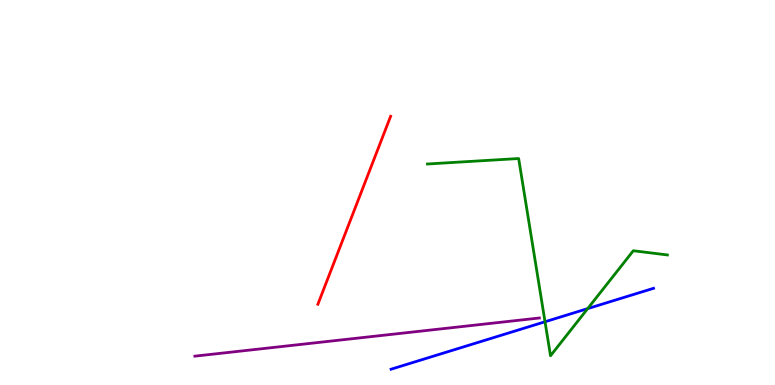[{'lines': ['blue', 'red'], 'intersections': []}, {'lines': ['green', 'red'], 'intersections': []}, {'lines': ['purple', 'red'], 'intersections': []}, {'lines': ['blue', 'green'], 'intersections': [{'x': 7.03, 'y': 1.64}, {'x': 7.58, 'y': 1.98}]}, {'lines': ['blue', 'purple'], 'intersections': []}, {'lines': ['green', 'purple'], 'intersections': []}]